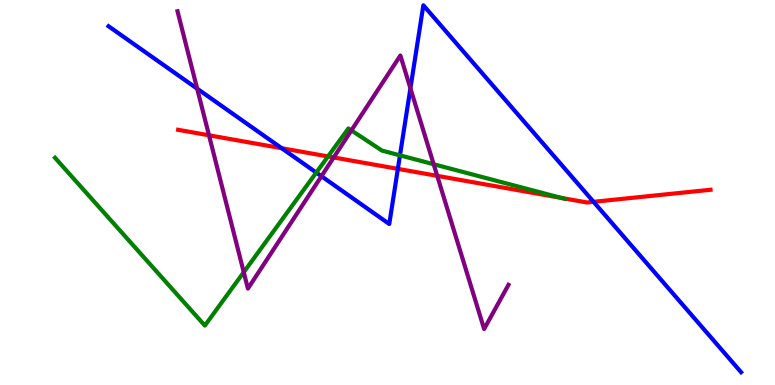[{'lines': ['blue', 'red'], 'intersections': [{'x': 3.63, 'y': 6.15}, {'x': 5.13, 'y': 5.61}, {'x': 7.66, 'y': 4.76}]}, {'lines': ['green', 'red'], 'intersections': [{'x': 4.23, 'y': 5.94}, {'x': 7.24, 'y': 4.86}]}, {'lines': ['purple', 'red'], 'intersections': [{'x': 2.7, 'y': 6.49}, {'x': 4.31, 'y': 5.91}, {'x': 5.64, 'y': 5.43}]}, {'lines': ['blue', 'green'], 'intersections': [{'x': 4.08, 'y': 5.52}, {'x': 5.16, 'y': 5.96}]}, {'lines': ['blue', 'purple'], 'intersections': [{'x': 2.54, 'y': 7.7}, {'x': 4.15, 'y': 5.42}, {'x': 5.3, 'y': 7.71}]}, {'lines': ['green', 'purple'], 'intersections': [{'x': 3.15, 'y': 2.93}, {'x': 4.53, 'y': 6.61}, {'x': 5.6, 'y': 5.73}]}]